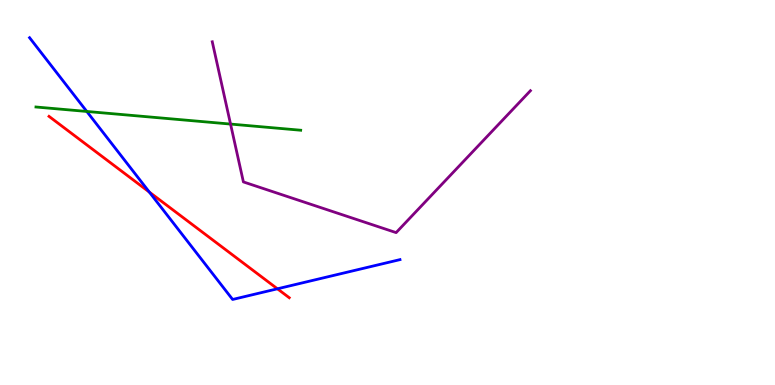[{'lines': ['blue', 'red'], 'intersections': [{'x': 1.93, 'y': 5.01}, {'x': 3.58, 'y': 2.5}]}, {'lines': ['green', 'red'], 'intersections': []}, {'lines': ['purple', 'red'], 'intersections': []}, {'lines': ['blue', 'green'], 'intersections': [{'x': 1.12, 'y': 7.1}]}, {'lines': ['blue', 'purple'], 'intersections': []}, {'lines': ['green', 'purple'], 'intersections': [{'x': 2.97, 'y': 6.78}]}]